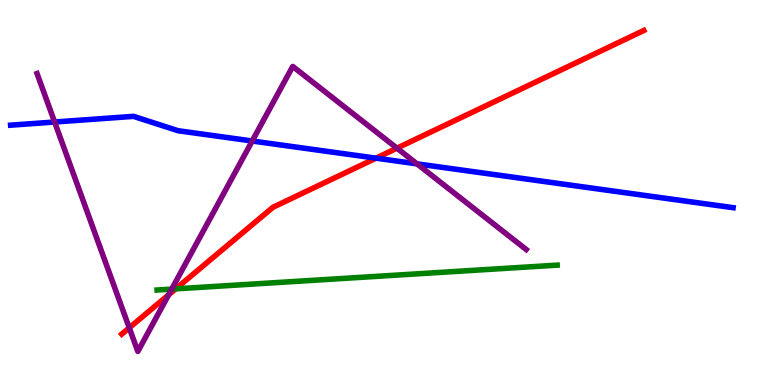[{'lines': ['blue', 'red'], 'intersections': [{'x': 4.85, 'y': 5.89}]}, {'lines': ['green', 'red'], 'intersections': [{'x': 2.27, 'y': 2.5}]}, {'lines': ['purple', 'red'], 'intersections': [{'x': 1.67, 'y': 1.49}, {'x': 2.18, 'y': 2.34}, {'x': 5.12, 'y': 6.15}]}, {'lines': ['blue', 'green'], 'intersections': []}, {'lines': ['blue', 'purple'], 'intersections': [{'x': 0.705, 'y': 6.83}, {'x': 3.25, 'y': 6.34}, {'x': 5.38, 'y': 5.74}]}, {'lines': ['green', 'purple'], 'intersections': [{'x': 2.22, 'y': 2.49}]}]